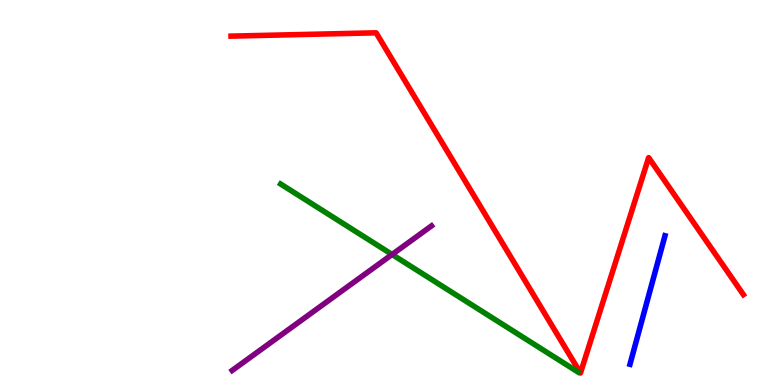[{'lines': ['blue', 'red'], 'intersections': []}, {'lines': ['green', 'red'], 'intersections': []}, {'lines': ['purple', 'red'], 'intersections': []}, {'lines': ['blue', 'green'], 'intersections': []}, {'lines': ['blue', 'purple'], 'intersections': []}, {'lines': ['green', 'purple'], 'intersections': [{'x': 5.06, 'y': 3.39}]}]